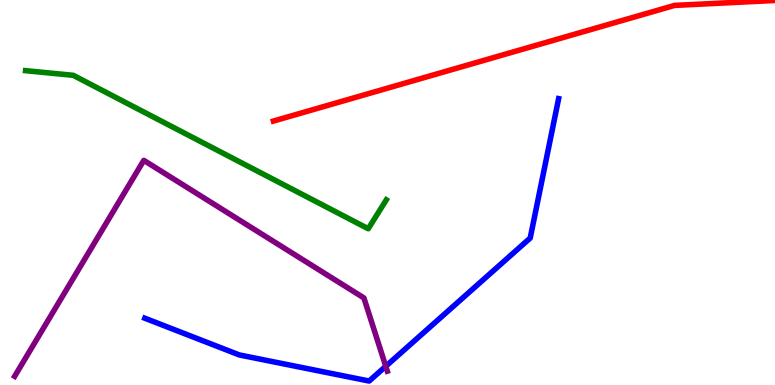[{'lines': ['blue', 'red'], 'intersections': []}, {'lines': ['green', 'red'], 'intersections': []}, {'lines': ['purple', 'red'], 'intersections': []}, {'lines': ['blue', 'green'], 'intersections': []}, {'lines': ['blue', 'purple'], 'intersections': [{'x': 4.98, 'y': 0.486}]}, {'lines': ['green', 'purple'], 'intersections': []}]